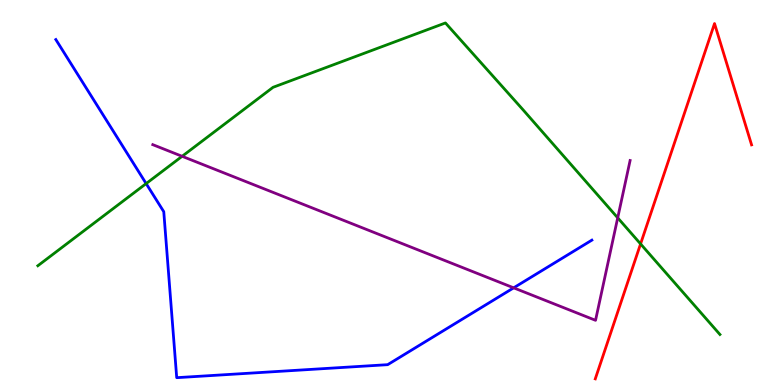[{'lines': ['blue', 'red'], 'intersections': []}, {'lines': ['green', 'red'], 'intersections': [{'x': 8.27, 'y': 3.66}]}, {'lines': ['purple', 'red'], 'intersections': []}, {'lines': ['blue', 'green'], 'intersections': [{'x': 1.89, 'y': 5.23}]}, {'lines': ['blue', 'purple'], 'intersections': [{'x': 6.63, 'y': 2.52}]}, {'lines': ['green', 'purple'], 'intersections': [{'x': 2.35, 'y': 5.94}, {'x': 7.97, 'y': 4.34}]}]